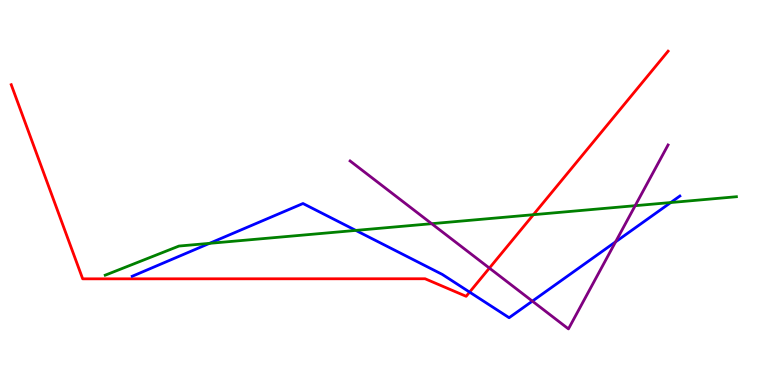[{'lines': ['blue', 'red'], 'intersections': [{'x': 6.06, 'y': 2.41}]}, {'lines': ['green', 'red'], 'intersections': [{'x': 6.88, 'y': 4.42}]}, {'lines': ['purple', 'red'], 'intersections': [{'x': 6.31, 'y': 3.04}]}, {'lines': ['blue', 'green'], 'intersections': [{'x': 2.7, 'y': 3.68}, {'x': 4.59, 'y': 4.02}, {'x': 8.65, 'y': 4.74}]}, {'lines': ['blue', 'purple'], 'intersections': [{'x': 6.87, 'y': 2.18}, {'x': 7.94, 'y': 3.72}]}, {'lines': ['green', 'purple'], 'intersections': [{'x': 5.57, 'y': 4.19}, {'x': 8.2, 'y': 4.66}]}]